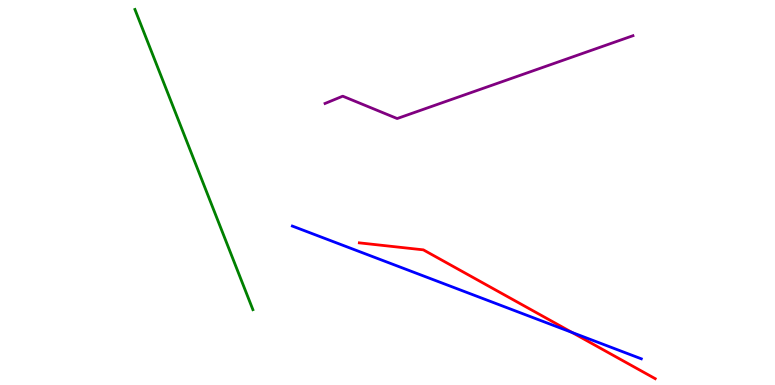[{'lines': ['blue', 'red'], 'intersections': [{'x': 7.38, 'y': 1.37}]}, {'lines': ['green', 'red'], 'intersections': []}, {'lines': ['purple', 'red'], 'intersections': []}, {'lines': ['blue', 'green'], 'intersections': []}, {'lines': ['blue', 'purple'], 'intersections': []}, {'lines': ['green', 'purple'], 'intersections': []}]